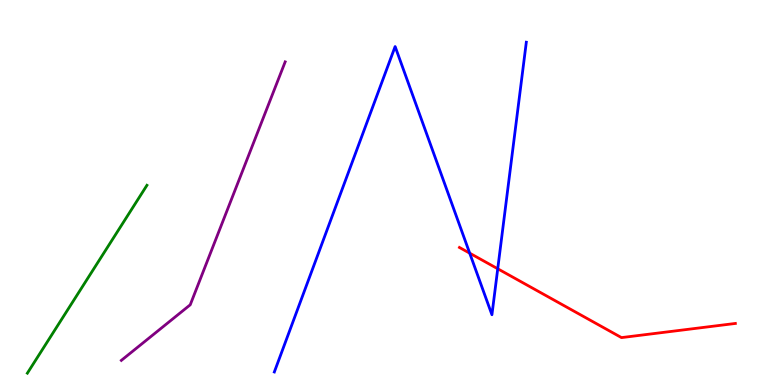[{'lines': ['blue', 'red'], 'intersections': [{'x': 6.06, 'y': 3.42}, {'x': 6.42, 'y': 3.02}]}, {'lines': ['green', 'red'], 'intersections': []}, {'lines': ['purple', 'red'], 'intersections': []}, {'lines': ['blue', 'green'], 'intersections': []}, {'lines': ['blue', 'purple'], 'intersections': []}, {'lines': ['green', 'purple'], 'intersections': []}]